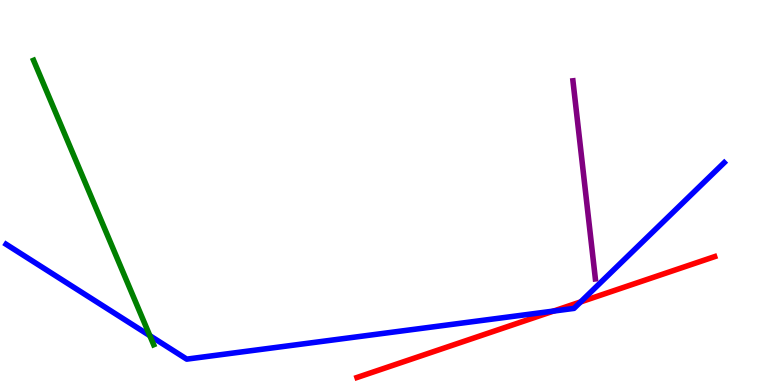[{'lines': ['blue', 'red'], 'intersections': [{'x': 7.14, 'y': 1.92}, {'x': 7.49, 'y': 2.16}]}, {'lines': ['green', 'red'], 'intersections': []}, {'lines': ['purple', 'red'], 'intersections': []}, {'lines': ['blue', 'green'], 'intersections': [{'x': 1.93, 'y': 1.28}]}, {'lines': ['blue', 'purple'], 'intersections': []}, {'lines': ['green', 'purple'], 'intersections': []}]